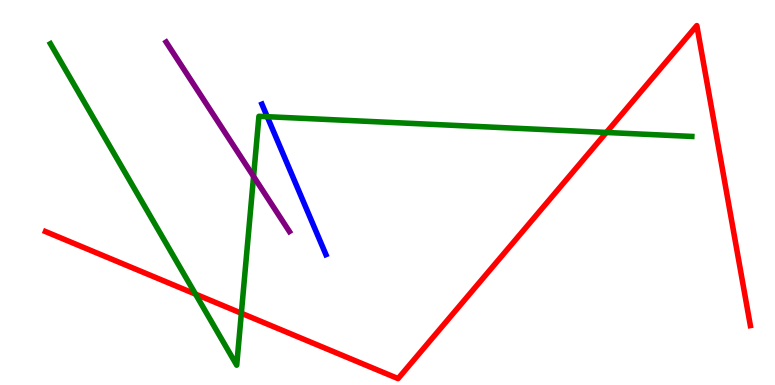[{'lines': ['blue', 'red'], 'intersections': []}, {'lines': ['green', 'red'], 'intersections': [{'x': 2.52, 'y': 2.36}, {'x': 3.11, 'y': 1.86}, {'x': 7.82, 'y': 6.56}]}, {'lines': ['purple', 'red'], 'intersections': []}, {'lines': ['blue', 'green'], 'intersections': [{'x': 3.45, 'y': 6.97}]}, {'lines': ['blue', 'purple'], 'intersections': []}, {'lines': ['green', 'purple'], 'intersections': [{'x': 3.27, 'y': 5.42}]}]